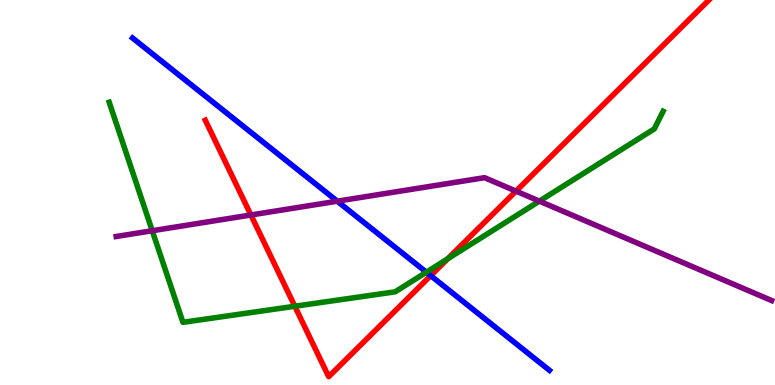[{'lines': ['blue', 'red'], 'intersections': [{'x': 5.56, 'y': 2.84}]}, {'lines': ['green', 'red'], 'intersections': [{'x': 3.8, 'y': 2.05}, {'x': 5.78, 'y': 3.28}]}, {'lines': ['purple', 'red'], 'intersections': [{'x': 3.24, 'y': 4.42}, {'x': 6.66, 'y': 5.04}]}, {'lines': ['blue', 'green'], 'intersections': [{'x': 5.5, 'y': 2.93}]}, {'lines': ['blue', 'purple'], 'intersections': [{'x': 4.35, 'y': 4.77}]}, {'lines': ['green', 'purple'], 'intersections': [{'x': 1.96, 'y': 4.01}, {'x': 6.96, 'y': 4.78}]}]